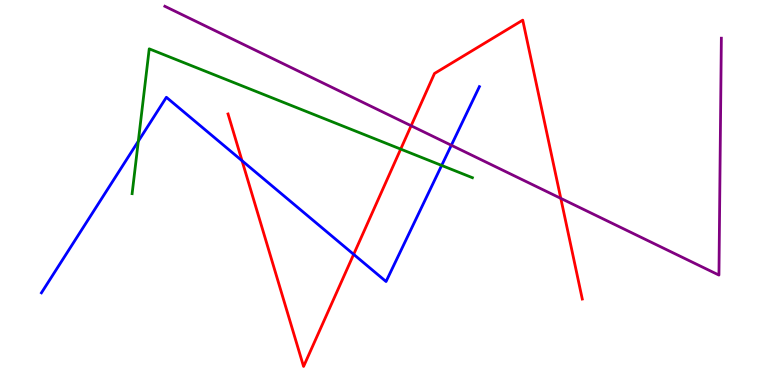[{'lines': ['blue', 'red'], 'intersections': [{'x': 3.12, 'y': 5.83}, {'x': 4.56, 'y': 3.39}]}, {'lines': ['green', 'red'], 'intersections': [{'x': 5.17, 'y': 6.13}]}, {'lines': ['purple', 'red'], 'intersections': [{'x': 5.3, 'y': 6.73}, {'x': 7.24, 'y': 4.85}]}, {'lines': ['blue', 'green'], 'intersections': [{'x': 1.78, 'y': 6.33}, {'x': 5.7, 'y': 5.7}]}, {'lines': ['blue', 'purple'], 'intersections': [{'x': 5.82, 'y': 6.23}]}, {'lines': ['green', 'purple'], 'intersections': []}]